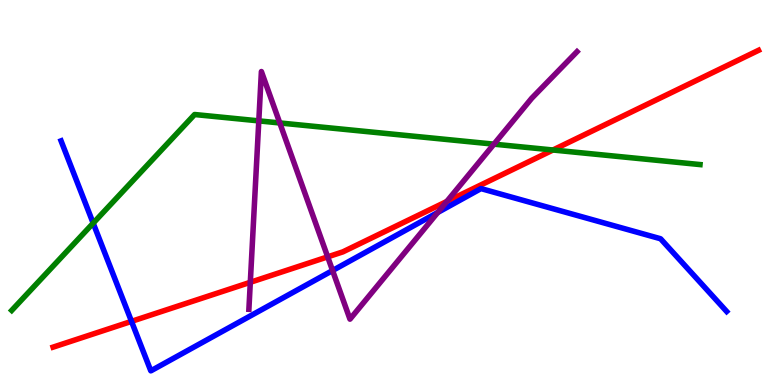[{'lines': ['blue', 'red'], 'intersections': [{'x': 1.7, 'y': 1.65}]}, {'lines': ['green', 'red'], 'intersections': [{'x': 7.13, 'y': 6.1}]}, {'lines': ['purple', 'red'], 'intersections': [{'x': 3.23, 'y': 2.67}, {'x': 4.23, 'y': 3.33}, {'x': 5.77, 'y': 4.77}]}, {'lines': ['blue', 'green'], 'intersections': [{'x': 1.2, 'y': 4.2}]}, {'lines': ['blue', 'purple'], 'intersections': [{'x': 4.29, 'y': 2.97}, {'x': 5.65, 'y': 4.48}]}, {'lines': ['green', 'purple'], 'intersections': [{'x': 3.34, 'y': 6.86}, {'x': 3.61, 'y': 6.81}, {'x': 6.37, 'y': 6.26}]}]